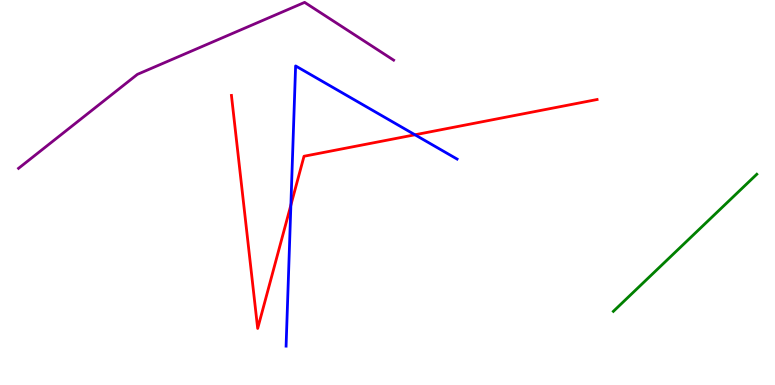[{'lines': ['blue', 'red'], 'intersections': [{'x': 3.75, 'y': 4.67}, {'x': 5.35, 'y': 6.5}]}, {'lines': ['green', 'red'], 'intersections': []}, {'lines': ['purple', 'red'], 'intersections': []}, {'lines': ['blue', 'green'], 'intersections': []}, {'lines': ['blue', 'purple'], 'intersections': []}, {'lines': ['green', 'purple'], 'intersections': []}]